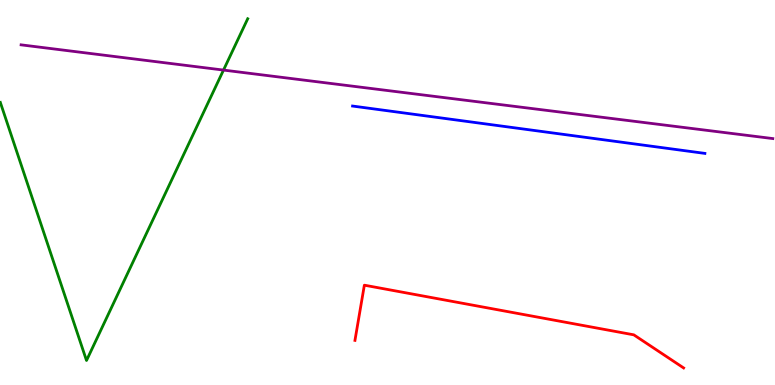[{'lines': ['blue', 'red'], 'intersections': []}, {'lines': ['green', 'red'], 'intersections': []}, {'lines': ['purple', 'red'], 'intersections': []}, {'lines': ['blue', 'green'], 'intersections': []}, {'lines': ['blue', 'purple'], 'intersections': []}, {'lines': ['green', 'purple'], 'intersections': [{'x': 2.88, 'y': 8.18}]}]